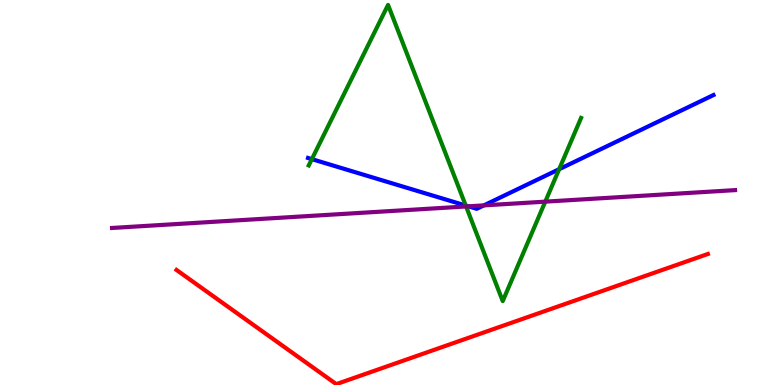[{'lines': ['blue', 'red'], 'intersections': []}, {'lines': ['green', 'red'], 'intersections': []}, {'lines': ['purple', 'red'], 'intersections': []}, {'lines': ['blue', 'green'], 'intersections': [{'x': 4.02, 'y': 5.87}, {'x': 6.01, 'y': 4.66}, {'x': 7.21, 'y': 5.61}]}, {'lines': ['blue', 'purple'], 'intersections': [{'x': 6.04, 'y': 4.64}, {'x': 6.24, 'y': 4.67}]}, {'lines': ['green', 'purple'], 'intersections': [{'x': 6.01, 'y': 4.64}, {'x': 7.04, 'y': 4.76}]}]